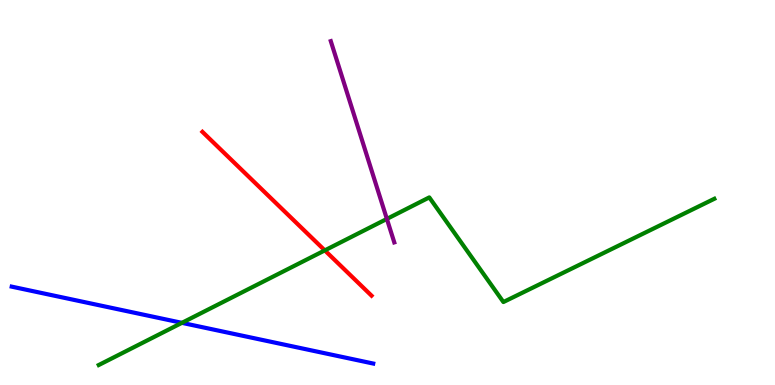[{'lines': ['blue', 'red'], 'intersections': []}, {'lines': ['green', 'red'], 'intersections': [{'x': 4.19, 'y': 3.5}]}, {'lines': ['purple', 'red'], 'intersections': []}, {'lines': ['blue', 'green'], 'intersections': [{'x': 2.35, 'y': 1.61}]}, {'lines': ['blue', 'purple'], 'intersections': []}, {'lines': ['green', 'purple'], 'intersections': [{'x': 4.99, 'y': 4.31}]}]